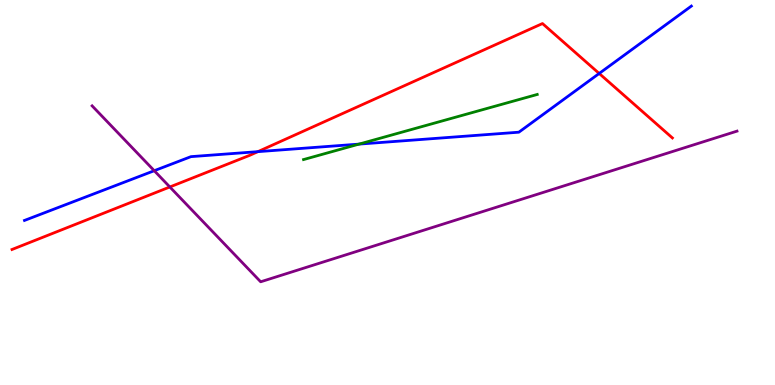[{'lines': ['blue', 'red'], 'intersections': [{'x': 3.33, 'y': 6.06}, {'x': 7.73, 'y': 8.09}]}, {'lines': ['green', 'red'], 'intersections': []}, {'lines': ['purple', 'red'], 'intersections': [{'x': 2.19, 'y': 5.14}]}, {'lines': ['blue', 'green'], 'intersections': [{'x': 4.63, 'y': 6.26}]}, {'lines': ['blue', 'purple'], 'intersections': [{'x': 1.99, 'y': 5.57}]}, {'lines': ['green', 'purple'], 'intersections': []}]